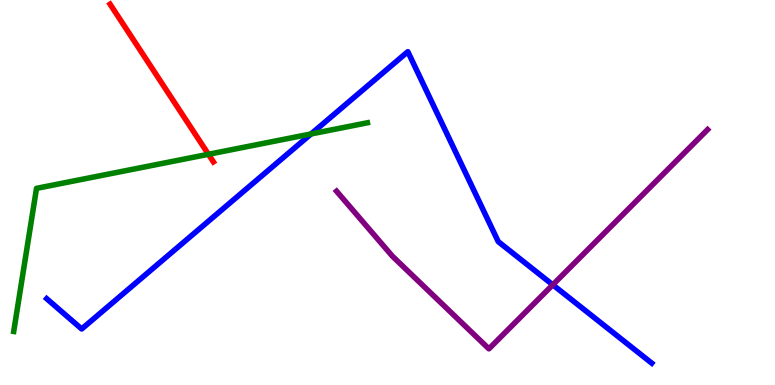[{'lines': ['blue', 'red'], 'intersections': []}, {'lines': ['green', 'red'], 'intersections': [{'x': 2.69, 'y': 5.99}]}, {'lines': ['purple', 'red'], 'intersections': []}, {'lines': ['blue', 'green'], 'intersections': [{'x': 4.01, 'y': 6.52}]}, {'lines': ['blue', 'purple'], 'intersections': [{'x': 7.13, 'y': 2.6}]}, {'lines': ['green', 'purple'], 'intersections': []}]